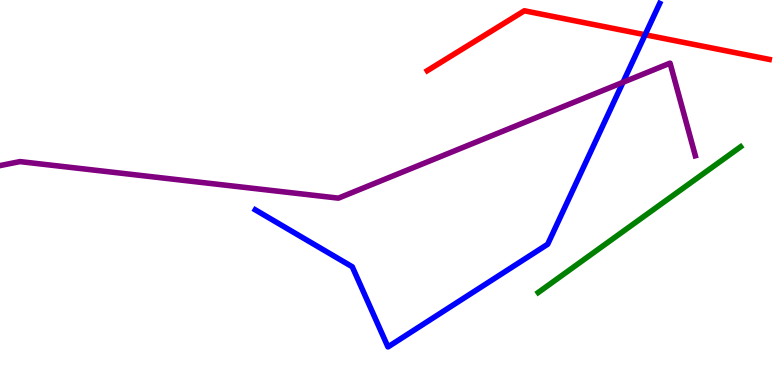[{'lines': ['blue', 'red'], 'intersections': [{'x': 8.32, 'y': 9.1}]}, {'lines': ['green', 'red'], 'intersections': []}, {'lines': ['purple', 'red'], 'intersections': []}, {'lines': ['blue', 'green'], 'intersections': []}, {'lines': ['blue', 'purple'], 'intersections': [{'x': 8.04, 'y': 7.86}]}, {'lines': ['green', 'purple'], 'intersections': []}]